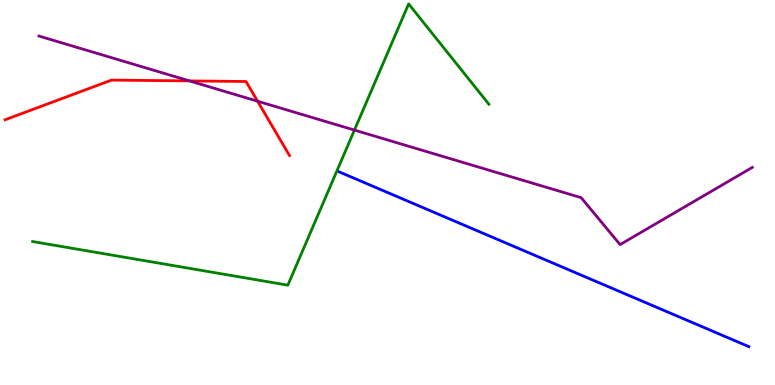[{'lines': ['blue', 'red'], 'intersections': []}, {'lines': ['green', 'red'], 'intersections': []}, {'lines': ['purple', 'red'], 'intersections': [{'x': 2.44, 'y': 7.9}, {'x': 3.32, 'y': 7.37}]}, {'lines': ['blue', 'green'], 'intersections': []}, {'lines': ['blue', 'purple'], 'intersections': []}, {'lines': ['green', 'purple'], 'intersections': [{'x': 4.57, 'y': 6.62}]}]